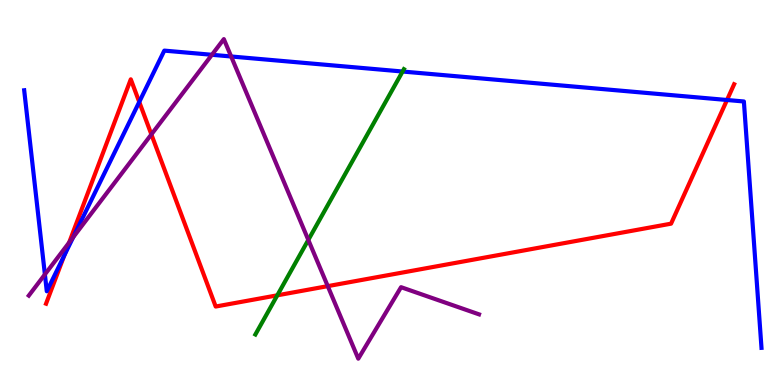[{'lines': ['blue', 'red'], 'intersections': [{'x': 0.828, 'y': 3.36}, {'x': 1.8, 'y': 7.35}, {'x': 9.38, 'y': 7.4}]}, {'lines': ['green', 'red'], 'intersections': [{'x': 3.58, 'y': 2.33}]}, {'lines': ['purple', 'red'], 'intersections': [{'x': 0.892, 'y': 3.7}, {'x': 1.95, 'y': 6.51}, {'x': 4.23, 'y': 2.57}]}, {'lines': ['blue', 'green'], 'intersections': [{'x': 5.19, 'y': 8.14}]}, {'lines': ['blue', 'purple'], 'intersections': [{'x': 0.579, 'y': 2.87}, {'x': 0.944, 'y': 3.84}, {'x': 2.73, 'y': 8.58}, {'x': 2.98, 'y': 8.53}]}, {'lines': ['green', 'purple'], 'intersections': [{'x': 3.98, 'y': 3.77}]}]